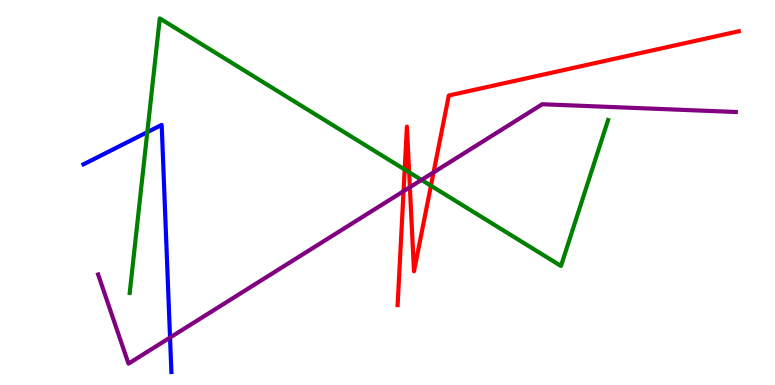[{'lines': ['blue', 'red'], 'intersections': []}, {'lines': ['green', 'red'], 'intersections': [{'x': 5.22, 'y': 5.6}, {'x': 5.28, 'y': 5.53}, {'x': 5.56, 'y': 5.18}]}, {'lines': ['purple', 'red'], 'intersections': [{'x': 5.21, 'y': 5.03}, {'x': 5.29, 'y': 5.14}, {'x': 5.59, 'y': 5.52}]}, {'lines': ['blue', 'green'], 'intersections': [{'x': 1.9, 'y': 6.57}]}, {'lines': ['blue', 'purple'], 'intersections': [{'x': 2.19, 'y': 1.23}]}, {'lines': ['green', 'purple'], 'intersections': [{'x': 5.44, 'y': 5.33}]}]